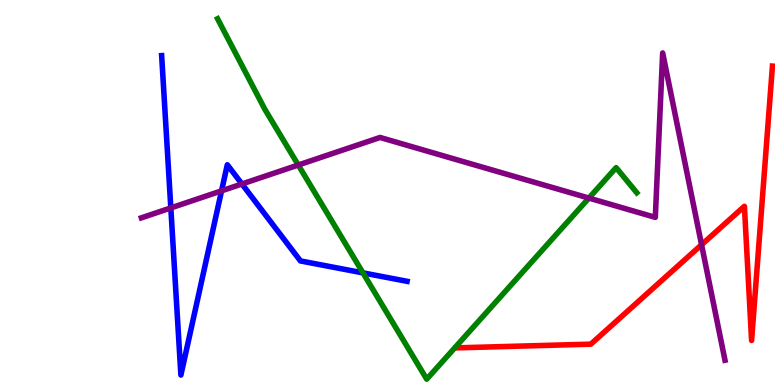[{'lines': ['blue', 'red'], 'intersections': []}, {'lines': ['green', 'red'], 'intersections': []}, {'lines': ['purple', 'red'], 'intersections': [{'x': 9.05, 'y': 3.64}]}, {'lines': ['blue', 'green'], 'intersections': [{'x': 4.68, 'y': 2.91}]}, {'lines': ['blue', 'purple'], 'intersections': [{'x': 2.2, 'y': 4.6}, {'x': 2.86, 'y': 5.04}, {'x': 3.12, 'y': 5.22}]}, {'lines': ['green', 'purple'], 'intersections': [{'x': 3.85, 'y': 5.71}, {'x': 7.6, 'y': 4.86}]}]